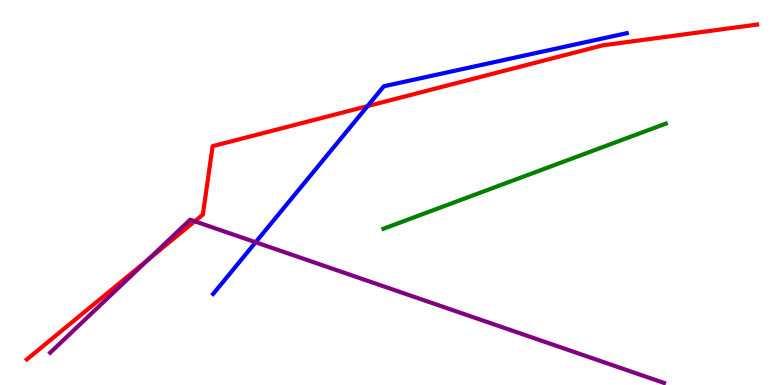[{'lines': ['blue', 'red'], 'intersections': [{'x': 4.74, 'y': 7.24}]}, {'lines': ['green', 'red'], 'intersections': []}, {'lines': ['purple', 'red'], 'intersections': [{'x': 1.91, 'y': 3.25}, {'x': 2.51, 'y': 4.25}]}, {'lines': ['blue', 'green'], 'intersections': []}, {'lines': ['blue', 'purple'], 'intersections': [{'x': 3.3, 'y': 3.71}]}, {'lines': ['green', 'purple'], 'intersections': []}]